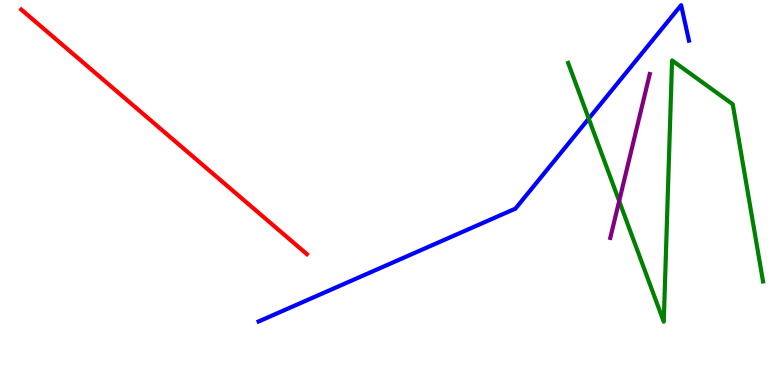[{'lines': ['blue', 'red'], 'intersections': []}, {'lines': ['green', 'red'], 'intersections': []}, {'lines': ['purple', 'red'], 'intersections': []}, {'lines': ['blue', 'green'], 'intersections': [{'x': 7.6, 'y': 6.92}]}, {'lines': ['blue', 'purple'], 'intersections': []}, {'lines': ['green', 'purple'], 'intersections': [{'x': 7.99, 'y': 4.78}]}]